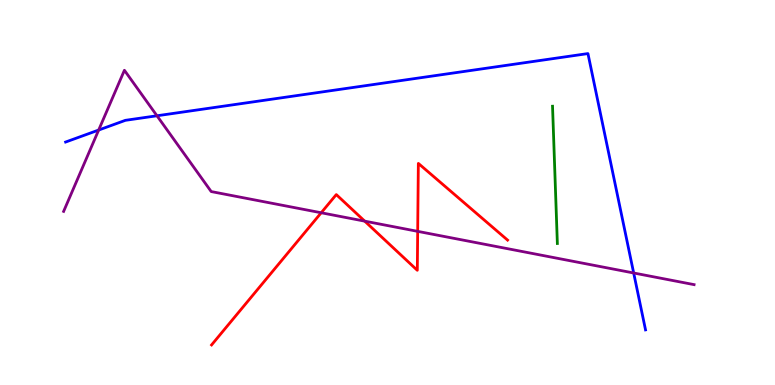[{'lines': ['blue', 'red'], 'intersections': []}, {'lines': ['green', 'red'], 'intersections': []}, {'lines': ['purple', 'red'], 'intersections': [{'x': 4.14, 'y': 4.47}, {'x': 4.71, 'y': 4.26}, {'x': 5.39, 'y': 3.99}]}, {'lines': ['blue', 'green'], 'intersections': []}, {'lines': ['blue', 'purple'], 'intersections': [{'x': 1.27, 'y': 6.62}, {'x': 2.03, 'y': 6.99}, {'x': 8.18, 'y': 2.91}]}, {'lines': ['green', 'purple'], 'intersections': []}]